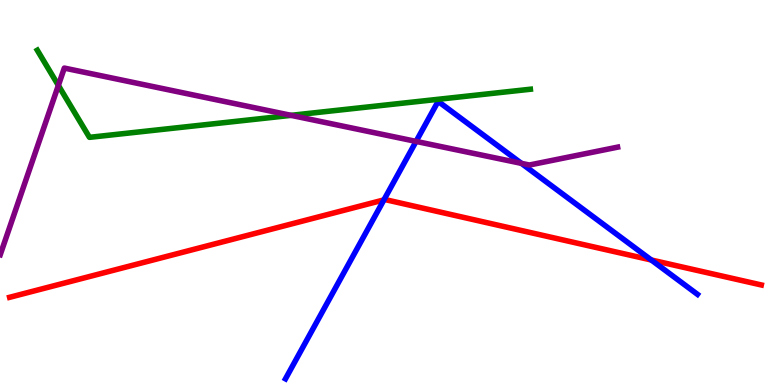[{'lines': ['blue', 'red'], 'intersections': [{'x': 4.95, 'y': 4.81}, {'x': 8.4, 'y': 3.25}]}, {'lines': ['green', 'red'], 'intersections': []}, {'lines': ['purple', 'red'], 'intersections': []}, {'lines': ['blue', 'green'], 'intersections': []}, {'lines': ['blue', 'purple'], 'intersections': [{'x': 5.37, 'y': 6.33}, {'x': 6.73, 'y': 5.76}]}, {'lines': ['green', 'purple'], 'intersections': [{'x': 0.753, 'y': 7.78}, {'x': 3.76, 'y': 7.0}]}]